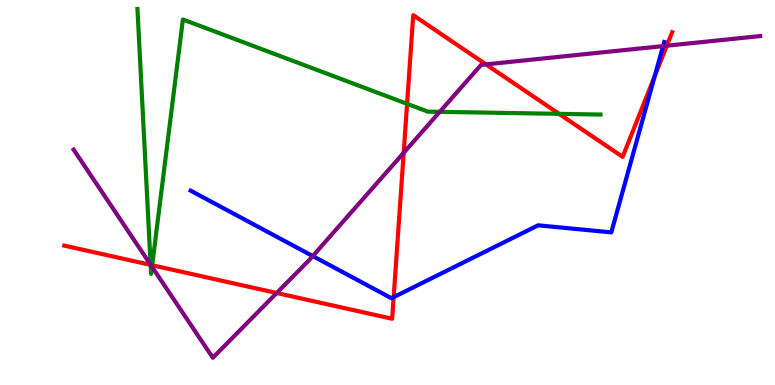[{'lines': ['blue', 'red'], 'intersections': [{'x': 5.08, 'y': 2.28}, {'x': 8.45, 'y': 8.02}]}, {'lines': ['green', 'red'], 'intersections': [{'x': 1.94, 'y': 3.12}, {'x': 1.96, 'y': 3.11}, {'x': 5.25, 'y': 7.3}, {'x': 7.21, 'y': 7.04}]}, {'lines': ['purple', 'red'], 'intersections': [{'x': 1.94, 'y': 3.12}, {'x': 3.57, 'y': 2.39}, {'x': 5.21, 'y': 6.03}, {'x': 6.27, 'y': 8.33}, {'x': 8.6, 'y': 8.81}]}, {'lines': ['blue', 'green'], 'intersections': []}, {'lines': ['blue', 'purple'], 'intersections': [{'x': 4.04, 'y': 3.35}, {'x': 8.56, 'y': 8.8}]}, {'lines': ['green', 'purple'], 'intersections': [{'x': 1.94, 'y': 3.12}, {'x': 1.96, 'y': 3.07}, {'x': 5.67, 'y': 7.1}]}]